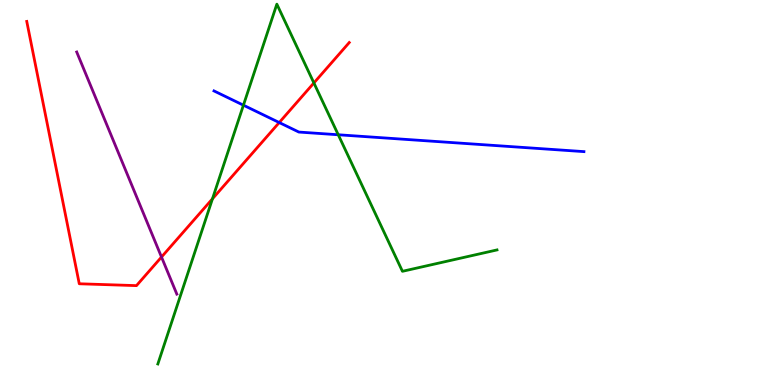[{'lines': ['blue', 'red'], 'intersections': [{'x': 3.6, 'y': 6.82}]}, {'lines': ['green', 'red'], 'intersections': [{'x': 2.74, 'y': 4.84}, {'x': 4.05, 'y': 7.85}]}, {'lines': ['purple', 'red'], 'intersections': [{'x': 2.08, 'y': 3.32}]}, {'lines': ['blue', 'green'], 'intersections': [{'x': 3.14, 'y': 7.27}, {'x': 4.36, 'y': 6.5}]}, {'lines': ['blue', 'purple'], 'intersections': []}, {'lines': ['green', 'purple'], 'intersections': []}]